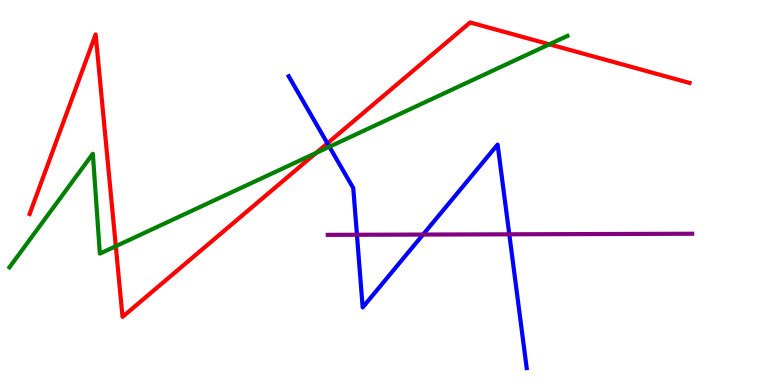[{'lines': ['blue', 'red'], 'intersections': [{'x': 4.22, 'y': 6.28}]}, {'lines': ['green', 'red'], 'intersections': [{'x': 1.49, 'y': 3.61}, {'x': 4.08, 'y': 6.03}, {'x': 7.09, 'y': 8.85}]}, {'lines': ['purple', 'red'], 'intersections': []}, {'lines': ['blue', 'green'], 'intersections': [{'x': 4.25, 'y': 6.19}]}, {'lines': ['blue', 'purple'], 'intersections': [{'x': 4.61, 'y': 3.9}, {'x': 5.46, 'y': 3.91}, {'x': 6.57, 'y': 3.91}]}, {'lines': ['green', 'purple'], 'intersections': []}]